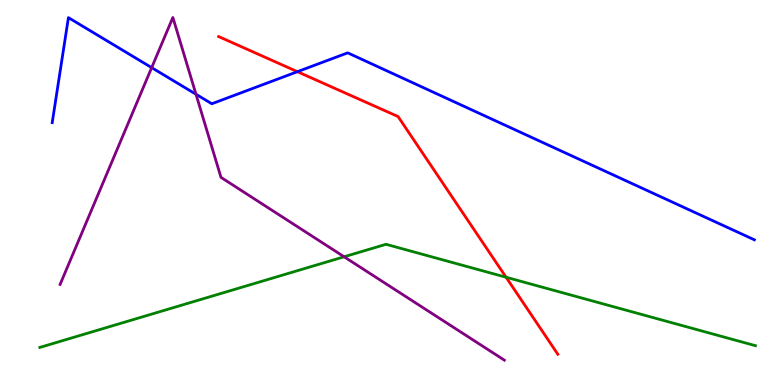[{'lines': ['blue', 'red'], 'intersections': [{'x': 3.84, 'y': 8.14}]}, {'lines': ['green', 'red'], 'intersections': [{'x': 6.53, 'y': 2.8}]}, {'lines': ['purple', 'red'], 'intersections': []}, {'lines': ['blue', 'green'], 'intersections': []}, {'lines': ['blue', 'purple'], 'intersections': [{'x': 1.96, 'y': 8.24}, {'x': 2.53, 'y': 7.55}]}, {'lines': ['green', 'purple'], 'intersections': [{'x': 4.44, 'y': 3.33}]}]